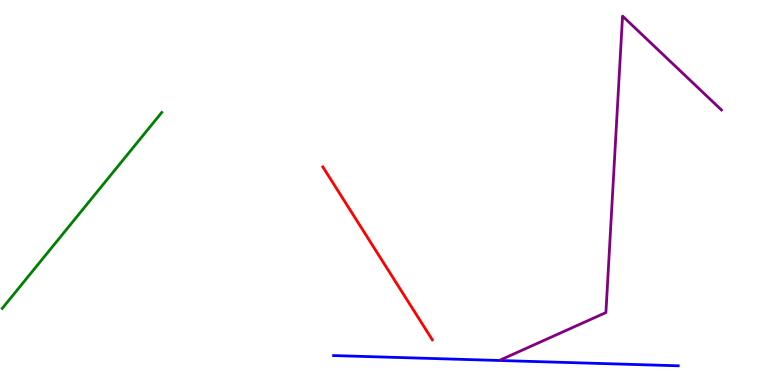[{'lines': ['blue', 'red'], 'intersections': []}, {'lines': ['green', 'red'], 'intersections': []}, {'lines': ['purple', 'red'], 'intersections': []}, {'lines': ['blue', 'green'], 'intersections': []}, {'lines': ['blue', 'purple'], 'intersections': []}, {'lines': ['green', 'purple'], 'intersections': []}]